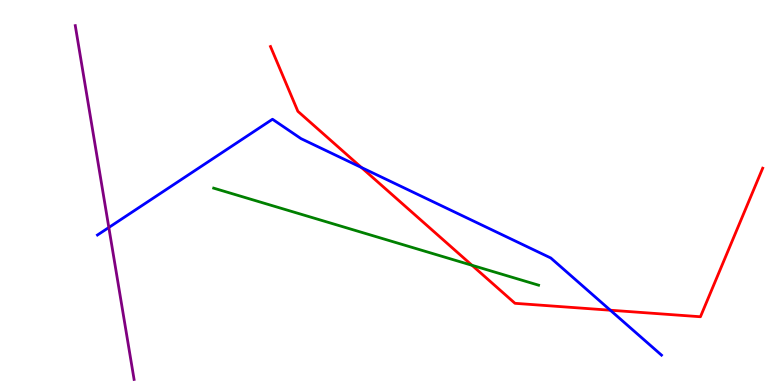[{'lines': ['blue', 'red'], 'intersections': [{'x': 4.66, 'y': 5.65}, {'x': 7.88, 'y': 1.94}]}, {'lines': ['green', 'red'], 'intersections': [{'x': 6.09, 'y': 3.11}]}, {'lines': ['purple', 'red'], 'intersections': []}, {'lines': ['blue', 'green'], 'intersections': []}, {'lines': ['blue', 'purple'], 'intersections': [{'x': 1.4, 'y': 4.09}]}, {'lines': ['green', 'purple'], 'intersections': []}]